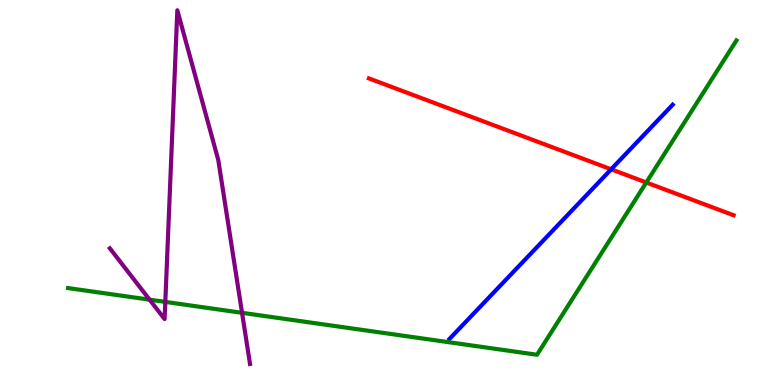[{'lines': ['blue', 'red'], 'intersections': [{'x': 7.89, 'y': 5.6}]}, {'lines': ['green', 'red'], 'intersections': [{'x': 8.34, 'y': 5.26}]}, {'lines': ['purple', 'red'], 'intersections': []}, {'lines': ['blue', 'green'], 'intersections': []}, {'lines': ['blue', 'purple'], 'intersections': []}, {'lines': ['green', 'purple'], 'intersections': [{'x': 1.93, 'y': 2.22}, {'x': 2.13, 'y': 2.16}, {'x': 3.12, 'y': 1.87}]}]